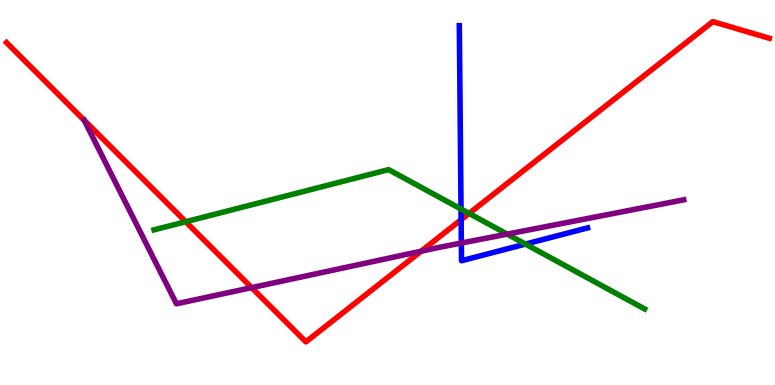[{'lines': ['blue', 'red'], 'intersections': [{'x': 5.95, 'y': 4.29}]}, {'lines': ['green', 'red'], 'intersections': [{'x': 2.4, 'y': 4.24}, {'x': 6.05, 'y': 4.46}]}, {'lines': ['purple', 'red'], 'intersections': [{'x': 1.09, 'y': 6.87}, {'x': 3.25, 'y': 2.53}, {'x': 5.43, 'y': 3.47}]}, {'lines': ['blue', 'green'], 'intersections': [{'x': 5.95, 'y': 4.57}, {'x': 6.78, 'y': 3.66}]}, {'lines': ['blue', 'purple'], 'intersections': [{'x': 5.95, 'y': 3.69}]}, {'lines': ['green', 'purple'], 'intersections': [{'x': 6.54, 'y': 3.92}]}]